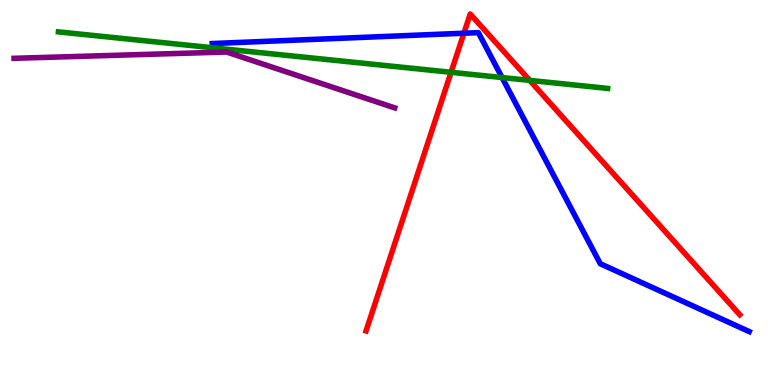[{'lines': ['blue', 'red'], 'intersections': [{'x': 5.99, 'y': 9.14}]}, {'lines': ['green', 'red'], 'intersections': [{'x': 5.82, 'y': 8.12}, {'x': 6.84, 'y': 7.91}]}, {'lines': ['purple', 'red'], 'intersections': []}, {'lines': ['blue', 'green'], 'intersections': [{'x': 6.48, 'y': 7.99}]}, {'lines': ['blue', 'purple'], 'intersections': []}, {'lines': ['green', 'purple'], 'intersections': []}]